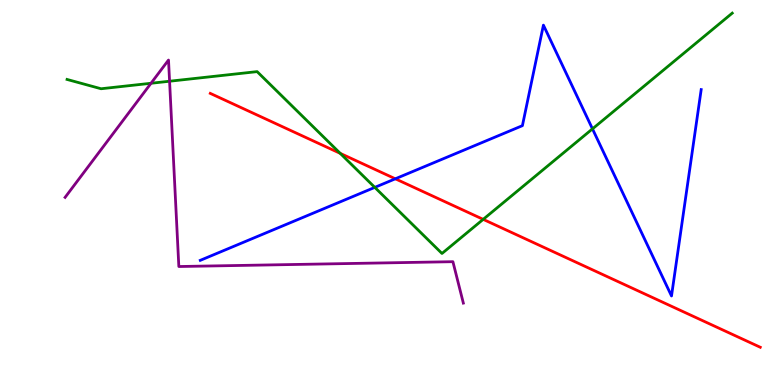[{'lines': ['blue', 'red'], 'intersections': [{'x': 5.1, 'y': 5.36}]}, {'lines': ['green', 'red'], 'intersections': [{'x': 4.39, 'y': 6.02}, {'x': 6.23, 'y': 4.3}]}, {'lines': ['purple', 'red'], 'intersections': []}, {'lines': ['blue', 'green'], 'intersections': [{'x': 4.84, 'y': 5.13}, {'x': 7.64, 'y': 6.65}]}, {'lines': ['blue', 'purple'], 'intersections': []}, {'lines': ['green', 'purple'], 'intersections': [{'x': 1.95, 'y': 7.84}, {'x': 2.19, 'y': 7.89}]}]